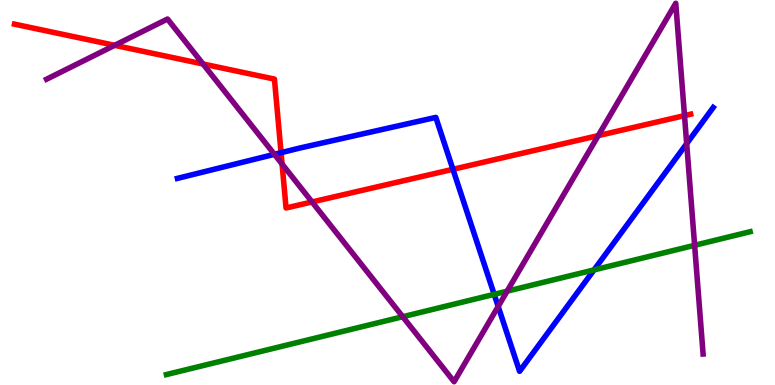[{'lines': ['blue', 'red'], 'intersections': [{'x': 3.63, 'y': 6.03}, {'x': 5.84, 'y': 5.6}]}, {'lines': ['green', 'red'], 'intersections': []}, {'lines': ['purple', 'red'], 'intersections': [{'x': 1.48, 'y': 8.82}, {'x': 2.62, 'y': 8.34}, {'x': 3.64, 'y': 5.74}, {'x': 4.03, 'y': 4.75}, {'x': 7.72, 'y': 6.48}, {'x': 8.83, 'y': 7.0}]}, {'lines': ['blue', 'green'], 'intersections': [{'x': 6.38, 'y': 2.35}, {'x': 7.66, 'y': 2.99}]}, {'lines': ['blue', 'purple'], 'intersections': [{'x': 3.54, 'y': 5.99}, {'x': 6.43, 'y': 2.04}, {'x': 8.86, 'y': 6.27}]}, {'lines': ['green', 'purple'], 'intersections': [{'x': 5.2, 'y': 1.77}, {'x': 6.54, 'y': 2.44}, {'x': 8.96, 'y': 3.63}]}]